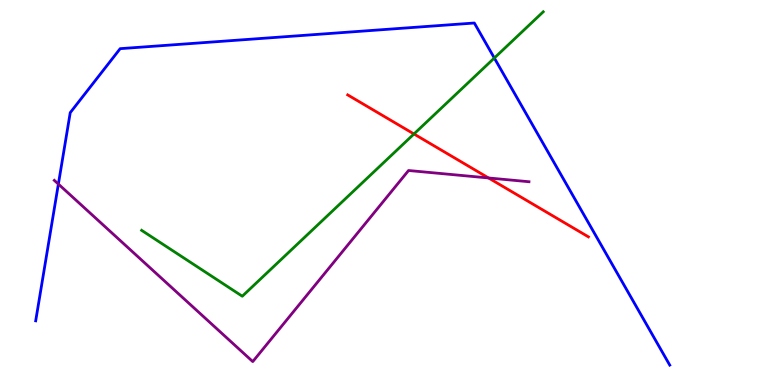[{'lines': ['blue', 'red'], 'intersections': []}, {'lines': ['green', 'red'], 'intersections': [{'x': 5.34, 'y': 6.52}]}, {'lines': ['purple', 'red'], 'intersections': [{'x': 6.3, 'y': 5.38}]}, {'lines': ['blue', 'green'], 'intersections': [{'x': 6.38, 'y': 8.49}]}, {'lines': ['blue', 'purple'], 'intersections': [{'x': 0.753, 'y': 5.22}]}, {'lines': ['green', 'purple'], 'intersections': []}]